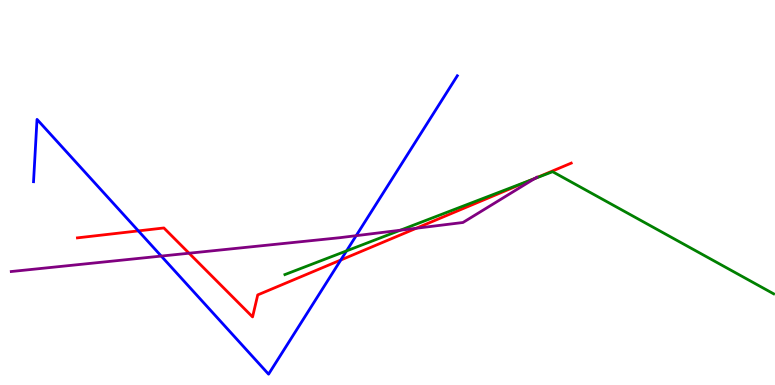[{'lines': ['blue', 'red'], 'intersections': [{'x': 1.79, 'y': 4.0}, {'x': 4.4, 'y': 3.25}]}, {'lines': ['green', 'red'], 'intersections': [{'x': 6.86, 'y': 5.33}]}, {'lines': ['purple', 'red'], 'intersections': [{'x': 2.44, 'y': 3.42}, {'x': 5.37, 'y': 4.07}, {'x': 6.9, 'y': 5.37}]}, {'lines': ['blue', 'green'], 'intersections': [{'x': 4.47, 'y': 3.48}]}, {'lines': ['blue', 'purple'], 'intersections': [{'x': 2.08, 'y': 3.35}, {'x': 4.6, 'y': 3.88}]}, {'lines': ['green', 'purple'], 'intersections': [{'x': 5.17, 'y': 4.02}, {'x': 6.9, 'y': 5.36}]}]